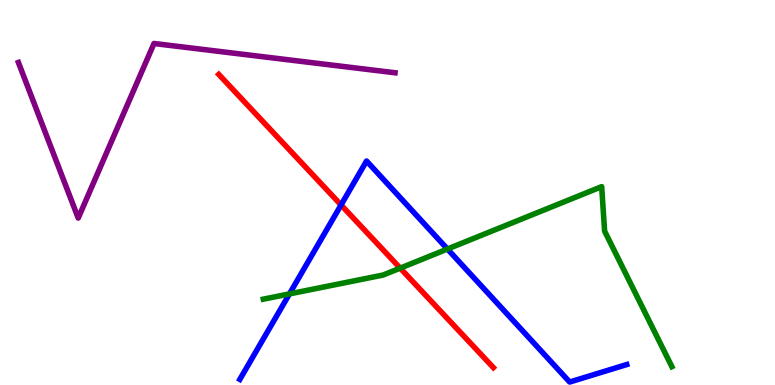[{'lines': ['blue', 'red'], 'intersections': [{'x': 4.4, 'y': 4.68}]}, {'lines': ['green', 'red'], 'intersections': [{'x': 5.16, 'y': 3.04}]}, {'lines': ['purple', 'red'], 'intersections': []}, {'lines': ['blue', 'green'], 'intersections': [{'x': 3.73, 'y': 2.37}, {'x': 5.77, 'y': 3.53}]}, {'lines': ['blue', 'purple'], 'intersections': []}, {'lines': ['green', 'purple'], 'intersections': []}]